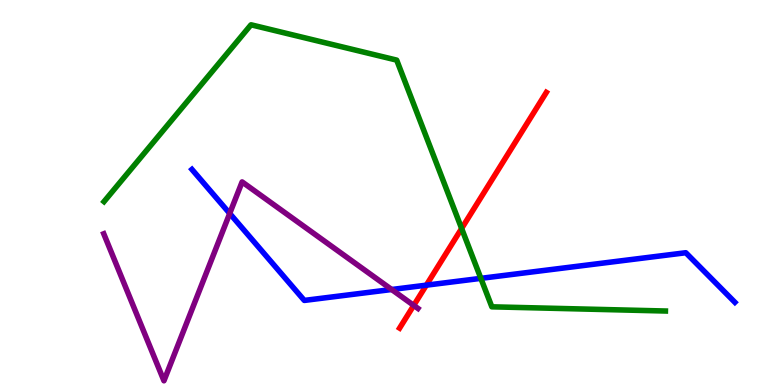[{'lines': ['blue', 'red'], 'intersections': [{'x': 5.5, 'y': 2.59}]}, {'lines': ['green', 'red'], 'intersections': [{'x': 5.96, 'y': 4.07}]}, {'lines': ['purple', 'red'], 'intersections': [{'x': 5.34, 'y': 2.07}]}, {'lines': ['blue', 'green'], 'intersections': [{'x': 6.2, 'y': 2.77}]}, {'lines': ['blue', 'purple'], 'intersections': [{'x': 2.96, 'y': 4.46}, {'x': 5.05, 'y': 2.48}]}, {'lines': ['green', 'purple'], 'intersections': []}]